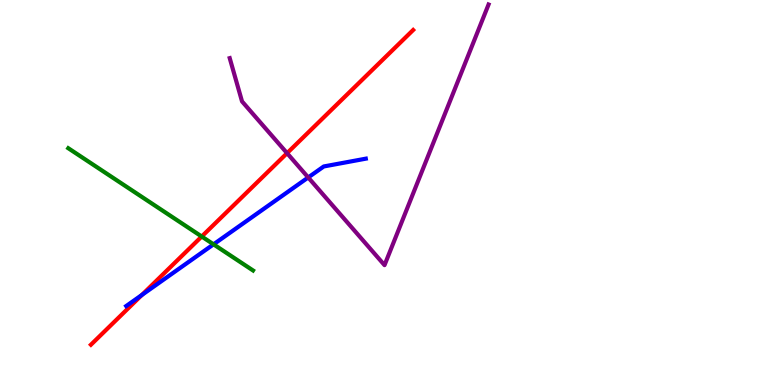[{'lines': ['blue', 'red'], 'intersections': [{'x': 1.83, 'y': 2.34}]}, {'lines': ['green', 'red'], 'intersections': [{'x': 2.6, 'y': 3.86}]}, {'lines': ['purple', 'red'], 'intersections': [{'x': 3.7, 'y': 6.02}]}, {'lines': ['blue', 'green'], 'intersections': [{'x': 2.76, 'y': 3.65}]}, {'lines': ['blue', 'purple'], 'intersections': [{'x': 3.98, 'y': 5.39}]}, {'lines': ['green', 'purple'], 'intersections': []}]